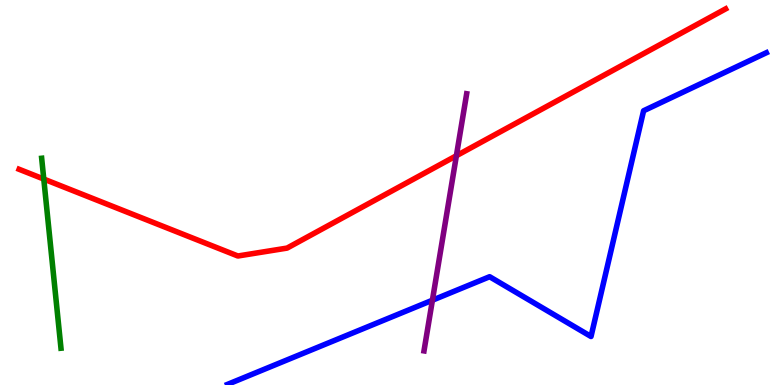[{'lines': ['blue', 'red'], 'intersections': []}, {'lines': ['green', 'red'], 'intersections': [{'x': 0.565, 'y': 5.35}]}, {'lines': ['purple', 'red'], 'intersections': [{'x': 5.89, 'y': 5.95}]}, {'lines': ['blue', 'green'], 'intersections': []}, {'lines': ['blue', 'purple'], 'intersections': [{'x': 5.58, 'y': 2.2}]}, {'lines': ['green', 'purple'], 'intersections': []}]